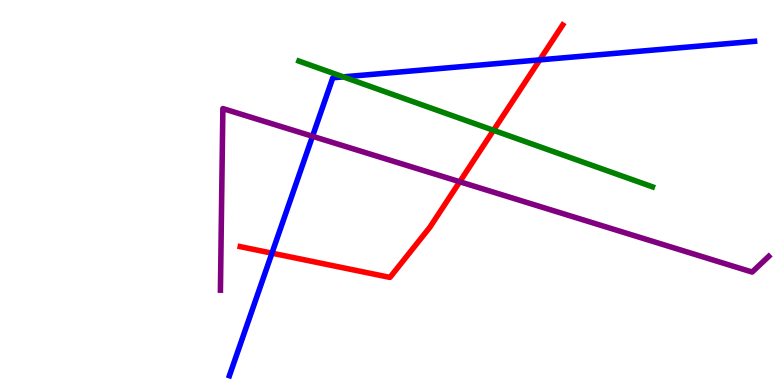[{'lines': ['blue', 'red'], 'intersections': [{'x': 3.51, 'y': 3.42}, {'x': 6.96, 'y': 8.44}]}, {'lines': ['green', 'red'], 'intersections': [{'x': 6.37, 'y': 6.62}]}, {'lines': ['purple', 'red'], 'intersections': [{'x': 5.93, 'y': 5.28}]}, {'lines': ['blue', 'green'], 'intersections': [{'x': 4.43, 'y': 8.0}]}, {'lines': ['blue', 'purple'], 'intersections': [{'x': 4.03, 'y': 6.46}]}, {'lines': ['green', 'purple'], 'intersections': []}]